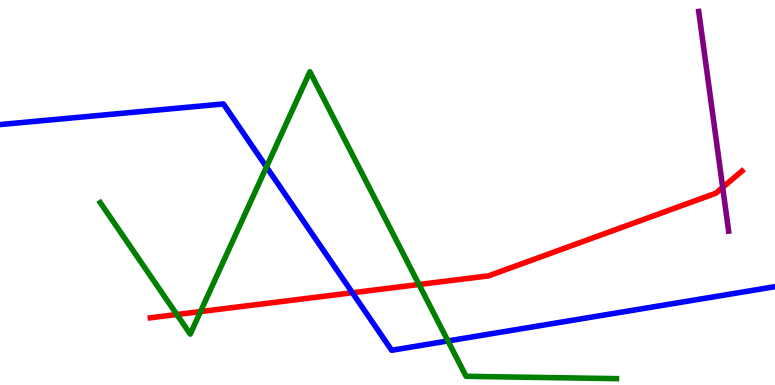[{'lines': ['blue', 'red'], 'intersections': [{'x': 4.55, 'y': 2.4}]}, {'lines': ['green', 'red'], 'intersections': [{'x': 2.28, 'y': 1.83}, {'x': 2.59, 'y': 1.91}, {'x': 5.41, 'y': 2.61}]}, {'lines': ['purple', 'red'], 'intersections': [{'x': 9.33, 'y': 5.13}]}, {'lines': ['blue', 'green'], 'intersections': [{'x': 3.44, 'y': 5.66}, {'x': 5.78, 'y': 1.14}]}, {'lines': ['blue', 'purple'], 'intersections': []}, {'lines': ['green', 'purple'], 'intersections': []}]